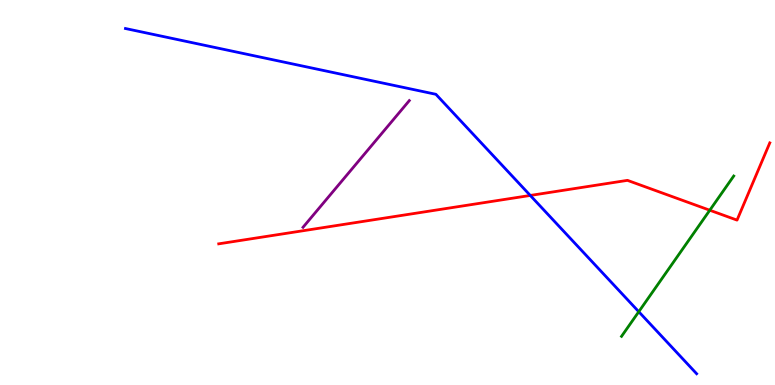[{'lines': ['blue', 'red'], 'intersections': [{'x': 6.84, 'y': 4.92}]}, {'lines': ['green', 'red'], 'intersections': [{'x': 9.16, 'y': 4.54}]}, {'lines': ['purple', 'red'], 'intersections': []}, {'lines': ['blue', 'green'], 'intersections': [{'x': 8.24, 'y': 1.9}]}, {'lines': ['blue', 'purple'], 'intersections': []}, {'lines': ['green', 'purple'], 'intersections': []}]